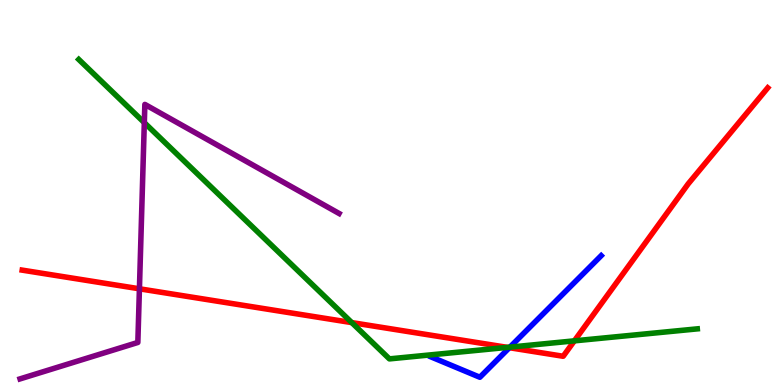[{'lines': ['blue', 'red'], 'intersections': [{'x': 6.57, 'y': 0.969}]}, {'lines': ['green', 'red'], 'intersections': [{'x': 4.54, 'y': 1.62}, {'x': 6.55, 'y': 0.977}, {'x': 7.41, 'y': 1.15}]}, {'lines': ['purple', 'red'], 'intersections': [{'x': 1.8, 'y': 2.5}]}, {'lines': ['blue', 'green'], 'intersections': [{'x': 6.58, 'y': 0.984}]}, {'lines': ['blue', 'purple'], 'intersections': []}, {'lines': ['green', 'purple'], 'intersections': [{'x': 1.86, 'y': 6.81}]}]